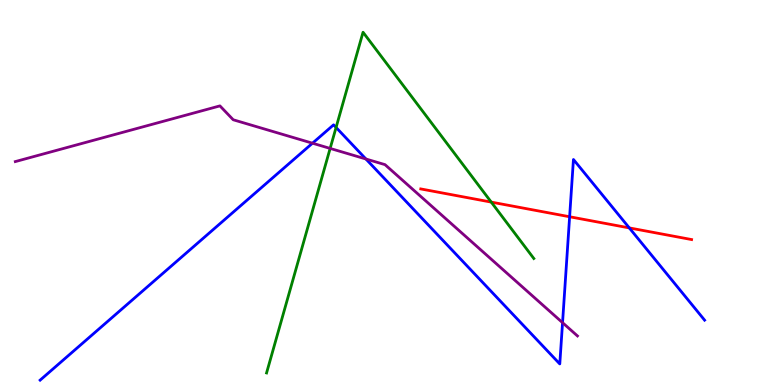[{'lines': ['blue', 'red'], 'intersections': [{'x': 7.35, 'y': 4.37}, {'x': 8.12, 'y': 4.08}]}, {'lines': ['green', 'red'], 'intersections': [{'x': 6.34, 'y': 4.75}]}, {'lines': ['purple', 'red'], 'intersections': []}, {'lines': ['blue', 'green'], 'intersections': [{'x': 4.34, 'y': 6.69}]}, {'lines': ['blue', 'purple'], 'intersections': [{'x': 4.03, 'y': 6.28}, {'x': 4.72, 'y': 5.87}, {'x': 7.26, 'y': 1.62}]}, {'lines': ['green', 'purple'], 'intersections': [{'x': 4.26, 'y': 6.14}]}]